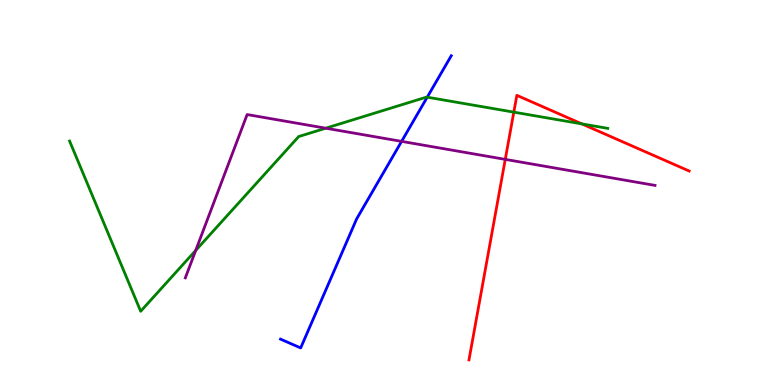[{'lines': ['blue', 'red'], 'intersections': []}, {'lines': ['green', 'red'], 'intersections': [{'x': 6.63, 'y': 7.09}, {'x': 7.51, 'y': 6.78}]}, {'lines': ['purple', 'red'], 'intersections': [{'x': 6.52, 'y': 5.86}]}, {'lines': ['blue', 'green'], 'intersections': [{'x': 5.51, 'y': 7.48}]}, {'lines': ['blue', 'purple'], 'intersections': [{'x': 5.18, 'y': 6.33}]}, {'lines': ['green', 'purple'], 'intersections': [{'x': 2.53, 'y': 3.5}, {'x': 4.2, 'y': 6.67}]}]